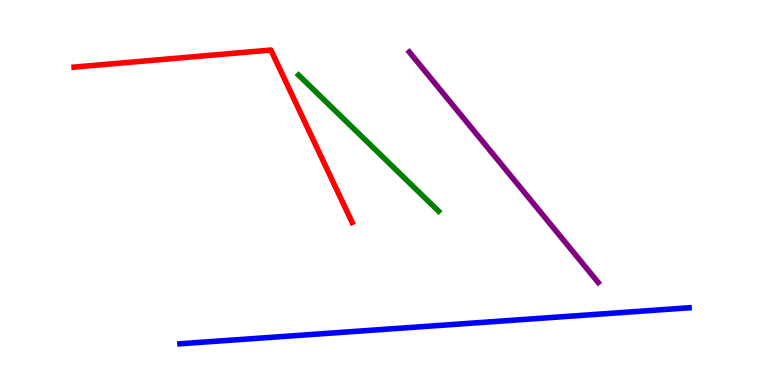[{'lines': ['blue', 'red'], 'intersections': []}, {'lines': ['green', 'red'], 'intersections': []}, {'lines': ['purple', 'red'], 'intersections': []}, {'lines': ['blue', 'green'], 'intersections': []}, {'lines': ['blue', 'purple'], 'intersections': []}, {'lines': ['green', 'purple'], 'intersections': []}]